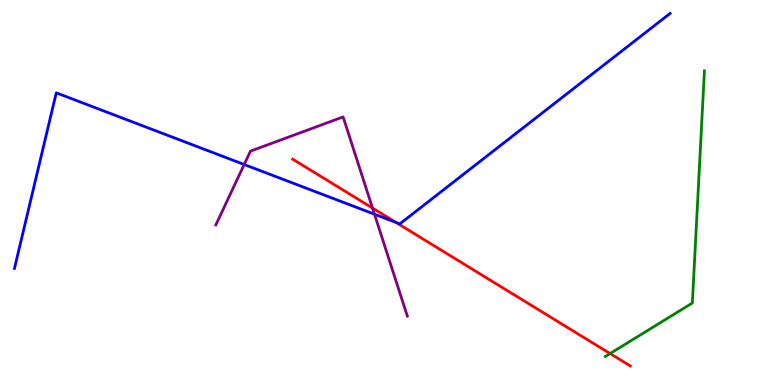[{'lines': ['blue', 'red'], 'intersections': [{'x': 5.11, 'y': 4.22}]}, {'lines': ['green', 'red'], 'intersections': [{'x': 7.87, 'y': 0.817}]}, {'lines': ['purple', 'red'], 'intersections': [{'x': 4.81, 'y': 4.6}]}, {'lines': ['blue', 'green'], 'intersections': []}, {'lines': ['blue', 'purple'], 'intersections': [{'x': 3.15, 'y': 5.73}, {'x': 4.83, 'y': 4.44}]}, {'lines': ['green', 'purple'], 'intersections': []}]